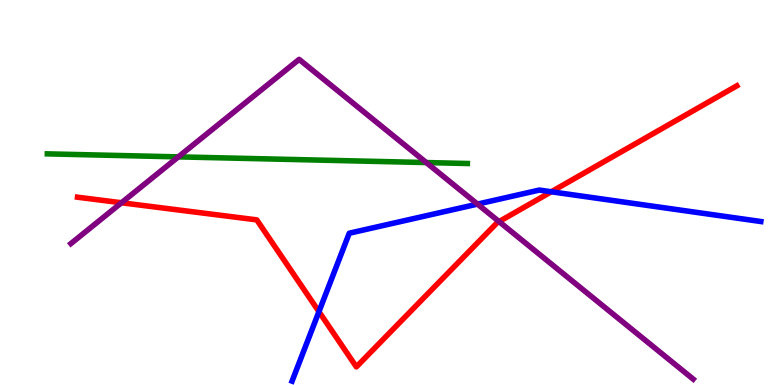[{'lines': ['blue', 'red'], 'intersections': [{'x': 4.12, 'y': 1.91}, {'x': 7.11, 'y': 5.02}]}, {'lines': ['green', 'red'], 'intersections': []}, {'lines': ['purple', 'red'], 'intersections': [{'x': 1.57, 'y': 4.73}, {'x': 6.44, 'y': 4.24}]}, {'lines': ['blue', 'green'], 'intersections': []}, {'lines': ['blue', 'purple'], 'intersections': [{'x': 6.16, 'y': 4.7}]}, {'lines': ['green', 'purple'], 'intersections': [{'x': 2.3, 'y': 5.93}, {'x': 5.5, 'y': 5.78}]}]